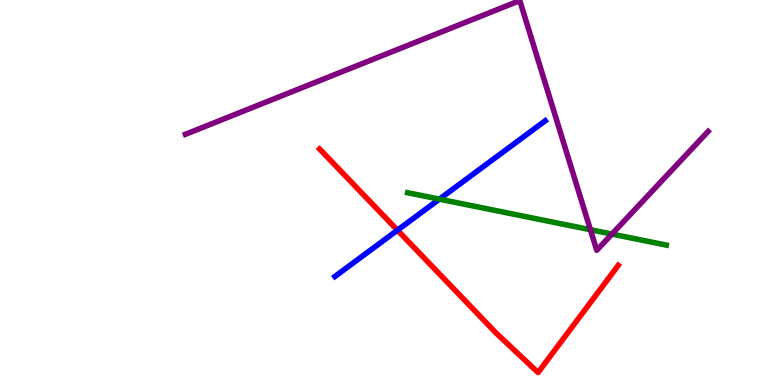[{'lines': ['blue', 'red'], 'intersections': [{'x': 5.13, 'y': 4.02}]}, {'lines': ['green', 'red'], 'intersections': []}, {'lines': ['purple', 'red'], 'intersections': []}, {'lines': ['blue', 'green'], 'intersections': [{'x': 5.67, 'y': 4.83}]}, {'lines': ['blue', 'purple'], 'intersections': []}, {'lines': ['green', 'purple'], 'intersections': [{'x': 7.62, 'y': 4.03}, {'x': 7.9, 'y': 3.92}]}]